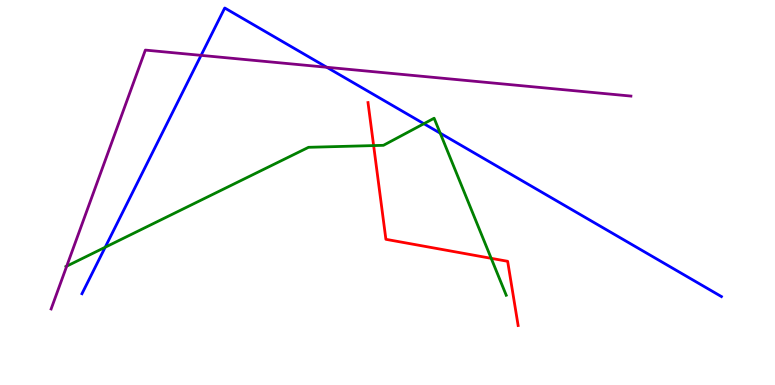[{'lines': ['blue', 'red'], 'intersections': []}, {'lines': ['green', 'red'], 'intersections': [{'x': 4.82, 'y': 6.22}, {'x': 6.34, 'y': 3.29}]}, {'lines': ['purple', 'red'], 'intersections': []}, {'lines': ['blue', 'green'], 'intersections': [{'x': 1.36, 'y': 3.58}, {'x': 5.47, 'y': 6.79}, {'x': 5.68, 'y': 6.54}]}, {'lines': ['blue', 'purple'], 'intersections': [{'x': 2.59, 'y': 8.56}, {'x': 4.22, 'y': 8.25}]}, {'lines': ['green', 'purple'], 'intersections': [{'x': 0.861, 'y': 3.09}]}]